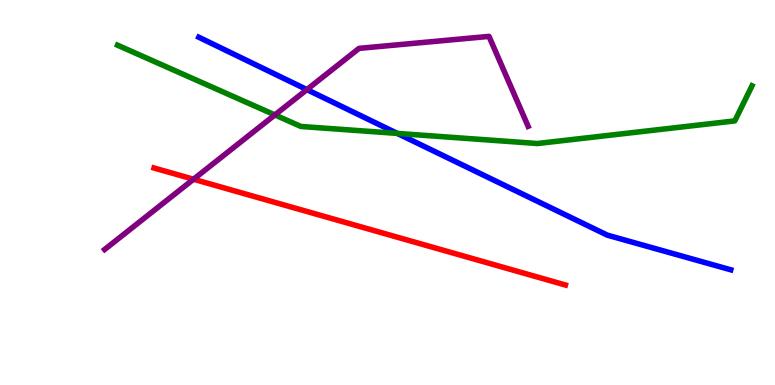[{'lines': ['blue', 'red'], 'intersections': []}, {'lines': ['green', 'red'], 'intersections': []}, {'lines': ['purple', 'red'], 'intersections': [{'x': 2.5, 'y': 5.34}]}, {'lines': ['blue', 'green'], 'intersections': [{'x': 5.13, 'y': 6.53}]}, {'lines': ['blue', 'purple'], 'intersections': [{'x': 3.96, 'y': 7.67}]}, {'lines': ['green', 'purple'], 'intersections': [{'x': 3.55, 'y': 7.02}]}]